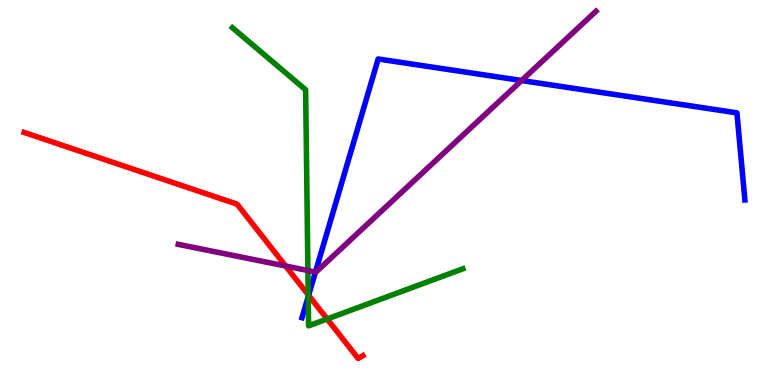[{'lines': ['blue', 'red'], 'intersections': [{'x': 3.98, 'y': 2.33}]}, {'lines': ['green', 'red'], 'intersections': [{'x': 3.98, 'y': 2.34}, {'x': 4.22, 'y': 1.72}]}, {'lines': ['purple', 'red'], 'intersections': [{'x': 3.69, 'y': 3.09}]}, {'lines': ['blue', 'green'], 'intersections': [{'x': 3.98, 'y': 2.3}]}, {'lines': ['blue', 'purple'], 'intersections': [{'x': 4.07, 'y': 2.93}, {'x': 6.73, 'y': 7.91}]}, {'lines': ['green', 'purple'], 'intersections': [{'x': 3.97, 'y': 2.97}]}]